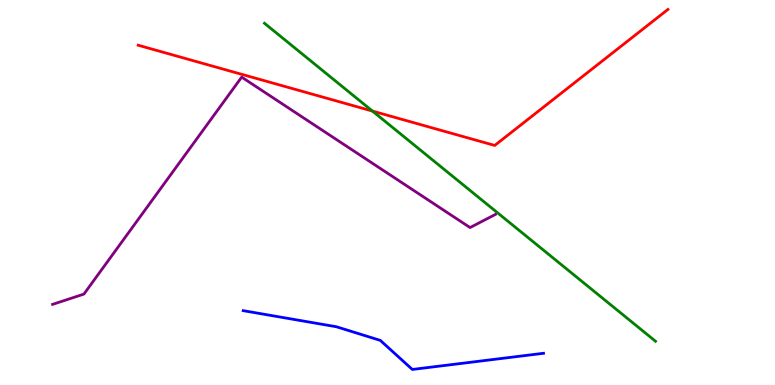[{'lines': ['blue', 'red'], 'intersections': []}, {'lines': ['green', 'red'], 'intersections': [{'x': 4.81, 'y': 7.12}]}, {'lines': ['purple', 'red'], 'intersections': []}, {'lines': ['blue', 'green'], 'intersections': []}, {'lines': ['blue', 'purple'], 'intersections': []}, {'lines': ['green', 'purple'], 'intersections': []}]